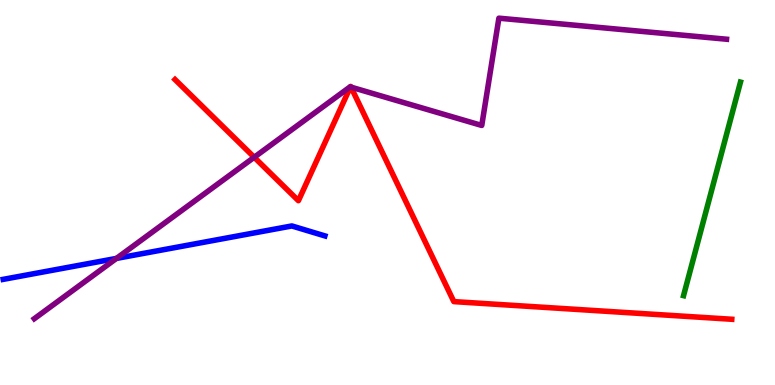[{'lines': ['blue', 'red'], 'intersections': []}, {'lines': ['green', 'red'], 'intersections': []}, {'lines': ['purple', 'red'], 'intersections': [{'x': 3.28, 'y': 5.92}, {'x': 4.52, 'y': 7.74}, {'x': 4.53, 'y': 7.74}]}, {'lines': ['blue', 'green'], 'intersections': []}, {'lines': ['blue', 'purple'], 'intersections': [{'x': 1.5, 'y': 3.29}]}, {'lines': ['green', 'purple'], 'intersections': []}]